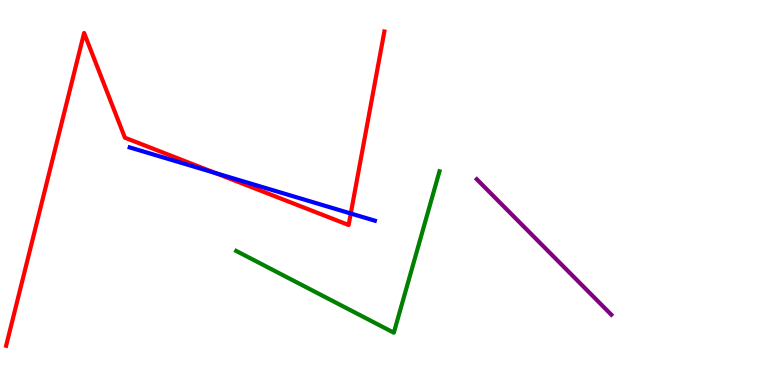[{'lines': ['blue', 'red'], 'intersections': [{'x': 2.78, 'y': 5.51}, {'x': 4.53, 'y': 4.45}]}, {'lines': ['green', 'red'], 'intersections': []}, {'lines': ['purple', 'red'], 'intersections': []}, {'lines': ['blue', 'green'], 'intersections': []}, {'lines': ['blue', 'purple'], 'intersections': []}, {'lines': ['green', 'purple'], 'intersections': []}]